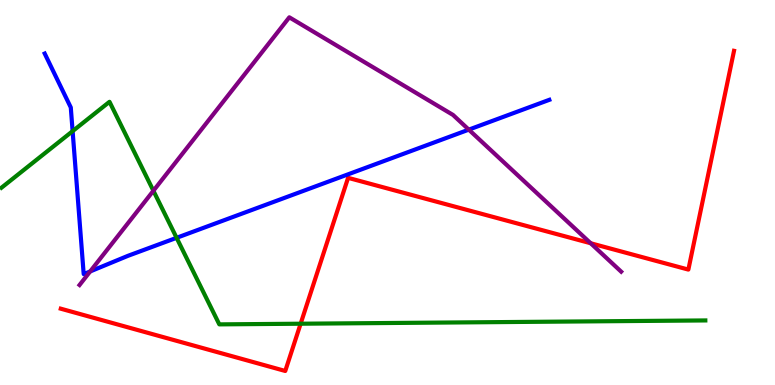[{'lines': ['blue', 'red'], 'intersections': []}, {'lines': ['green', 'red'], 'intersections': [{'x': 3.88, 'y': 1.59}]}, {'lines': ['purple', 'red'], 'intersections': [{'x': 7.62, 'y': 3.68}]}, {'lines': ['blue', 'green'], 'intersections': [{'x': 0.937, 'y': 6.59}, {'x': 2.28, 'y': 3.82}]}, {'lines': ['blue', 'purple'], 'intersections': [{'x': 1.16, 'y': 2.95}, {'x': 6.05, 'y': 6.63}]}, {'lines': ['green', 'purple'], 'intersections': [{'x': 1.98, 'y': 5.05}]}]